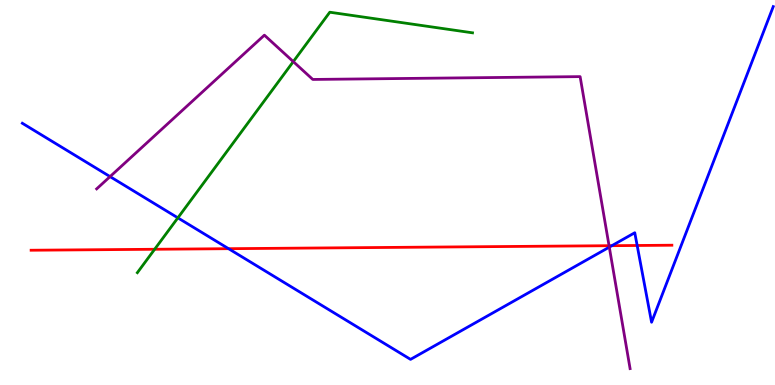[{'lines': ['blue', 'red'], 'intersections': [{'x': 2.95, 'y': 3.54}, {'x': 7.9, 'y': 3.62}, {'x': 8.22, 'y': 3.62}]}, {'lines': ['green', 'red'], 'intersections': [{'x': 2.0, 'y': 3.53}]}, {'lines': ['purple', 'red'], 'intersections': [{'x': 7.86, 'y': 3.62}]}, {'lines': ['blue', 'green'], 'intersections': [{'x': 2.3, 'y': 4.34}]}, {'lines': ['blue', 'purple'], 'intersections': [{'x': 1.42, 'y': 5.41}, {'x': 7.86, 'y': 3.58}]}, {'lines': ['green', 'purple'], 'intersections': [{'x': 3.78, 'y': 8.4}]}]